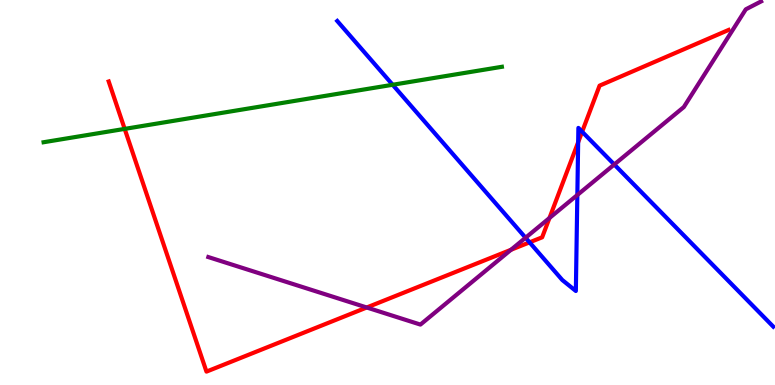[{'lines': ['blue', 'red'], 'intersections': [{'x': 6.83, 'y': 3.71}, {'x': 7.46, 'y': 6.31}, {'x': 7.51, 'y': 6.58}]}, {'lines': ['green', 'red'], 'intersections': [{'x': 1.61, 'y': 6.65}]}, {'lines': ['purple', 'red'], 'intersections': [{'x': 4.73, 'y': 2.01}, {'x': 6.59, 'y': 3.51}, {'x': 7.09, 'y': 4.34}]}, {'lines': ['blue', 'green'], 'intersections': [{'x': 5.07, 'y': 7.8}]}, {'lines': ['blue', 'purple'], 'intersections': [{'x': 6.78, 'y': 3.82}, {'x': 7.45, 'y': 4.94}, {'x': 7.93, 'y': 5.73}]}, {'lines': ['green', 'purple'], 'intersections': []}]